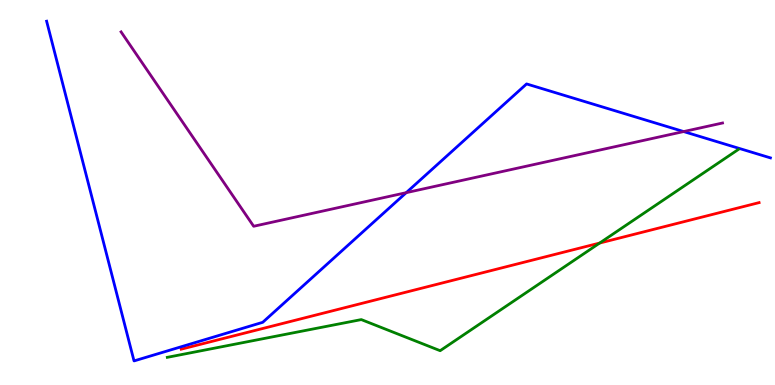[{'lines': ['blue', 'red'], 'intersections': []}, {'lines': ['green', 'red'], 'intersections': [{'x': 7.74, 'y': 3.69}]}, {'lines': ['purple', 'red'], 'intersections': []}, {'lines': ['blue', 'green'], 'intersections': []}, {'lines': ['blue', 'purple'], 'intersections': [{'x': 5.24, 'y': 5.0}, {'x': 8.82, 'y': 6.58}]}, {'lines': ['green', 'purple'], 'intersections': []}]